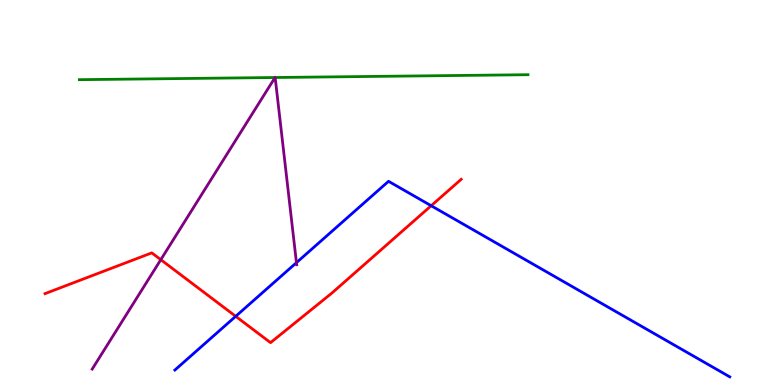[{'lines': ['blue', 'red'], 'intersections': [{'x': 3.04, 'y': 1.78}, {'x': 5.56, 'y': 4.66}]}, {'lines': ['green', 'red'], 'intersections': []}, {'lines': ['purple', 'red'], 'intersections': [{'x': 2.07, 'y': 3.25}]}, {'lines': ['blue', 'green'], 'intersections': []}, {'lines': ['blue', 'purple'], 'intersections': [{'x': 3.83, 'y': 3.18}]}, {'lines': ['green', 'purple'], 'intersections': [{'x': 3.55, 'y': 7.99}, {'x': 3.55, 'y': 7.99}]}]